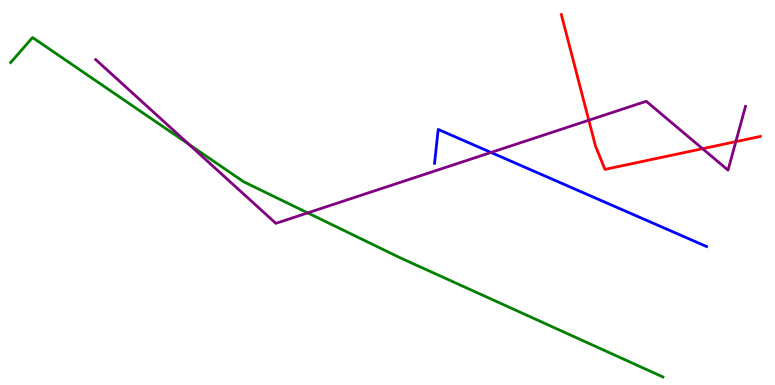[{'lines': ['blue', 'red'], 'intersections': []}, {'lines': ['green', 'red'], 'intersections': []}, {'lines': ['purple', 'red'], 'intersections': [{'x': 7.6, 'y': 6.88}, {'x': 9.07, 'y': 6.14}, {'x': 9.49, 'y': 6.32}]}, {'lines': ['blue', 'green'], 'intersections': []}, {'lines': ['blue', 'purple'], 'intersections': [{'x': 6.34, 'y': 6.04}]}, {'lines': ['green', 'purple'], 'intersections': [{'x': 2.44, 'y': 6.25}, {'x': 3.97, 'y': 4.47}]}]